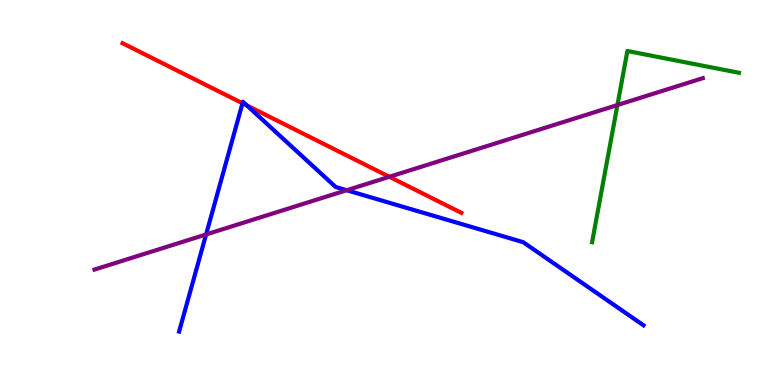[{'lines': ['blue', 'red'], 'intersections': [{'x': 3.13, 'y': 7.32}, {'x': 3.19, 'y': 7.26}]}, {'lines': ['green', 'red'], 'intersections': []}, {'lines': ['purple', 'red'], 'intersections': [{'x': 5.02, 'y': 5.41}]}, {'lines': ['blue', 'green'], 'intersections': []}, {'lines': ['blue', 'purple'], 'intersections': [{'x': 2.66, 'y': 3.91}, {'x': 4.47, 'y': 5.06}]}, {'lines': ['green', 'purple'], 'intersections': [{'x': 7.97, 'y': 7.27}]}]